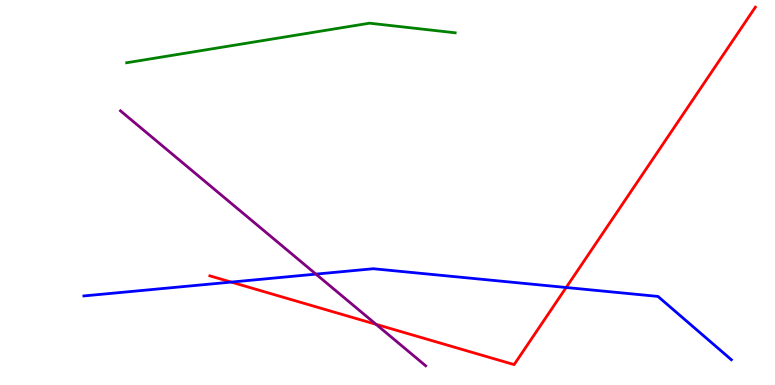[{'lines': ['blue', 'red'], 'intersections': [{'x': 2.98, 'y': 2.67}, {'x': 7.31, 'y': 2.53}]}, {'lines': ['green', 'red'], 'intersections': []}, {'lines': ['purple', 'red'], 'intersections': [{'x': 4.85, 'y': 1.58}]}, {'lines': ['blue', 'green'], 'intersections': []}, {'lines': ['blue', 'purple'], 'intersections': [{'x': 4.08, 'y': 2.88}]}, {'lines': ['green', 'purple'], 'intersections': []}]